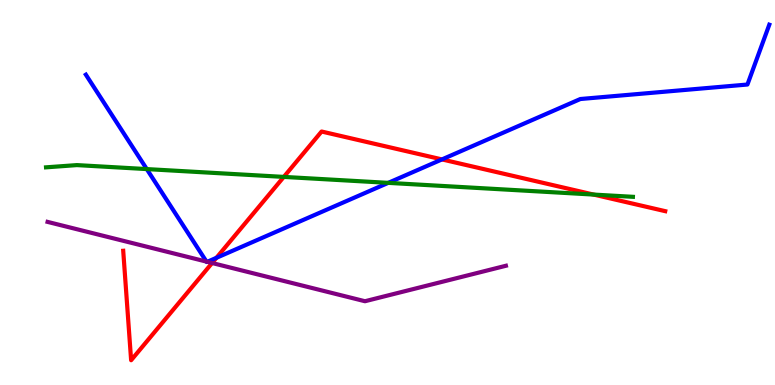[{'lines': ['blue', 'red'], 'intersections': [{'x': 2.79, 'y': 3.3}, {'x': 5.7, 'y': 5.86}]}, {'lines': ['green', 'red'], 'intersections': [{'x': 3.66, 'y': 5.41}, {'x': 7.66, 'y': 4.95}]}, {'lines': ['purple', 'red'], 'intersections': [{'x': 2.74, 'y': 3.17}]}, {'lines': ['blue', 'green'], 'intersections': [{'x': 1.89, 'y': 5.61}, {'x': 5.01, 'y': 5.25}]}, {'lines': ['blue', 'purple'], 'intersections': [{'x': 2.66, 'y': 3.2}, {'x': 2.67, 'y': 3.2}]}, {'lines': ['green', 'purple'], 'intersections': []}]